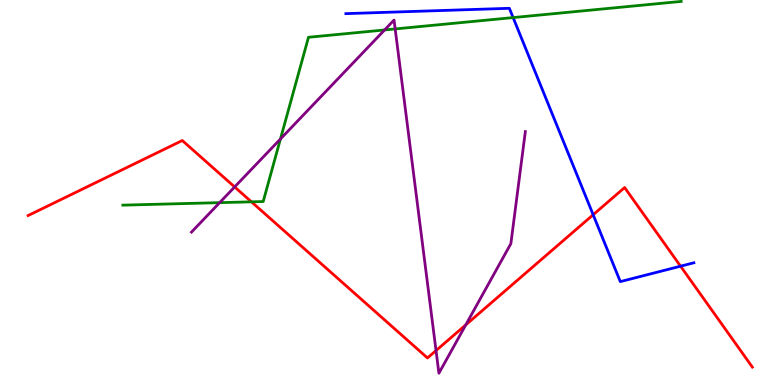[{'lines': ['blue', 'red'], 'intersections': [{'x': 7.65, 'y': 4.42}, {'x': 8.78, 'y': 3.09}]}, {'lines': ['green', 'red'], 'intersections': [{'x': 3.24, 'y': 4.76}]}, {'lines': ['purple', 'red'], 'intersections': [{'x': 3.03, 'y': 5.14}, {'x': 5.63, 'y': 0.894}, {'x': 6.01, 'y': 1.56}]}, {'lines': ['blue', 'green'], 'intersections': [{'x': 6.62, 'y': 9.54}]}, {'lines': ['blue', 'purple'], 'intersections': []}, {'lines': ['green', 'purple'], 'intersections': [{'x': 2.83, 'y': 4.74}, {'x': 3.62, 'y': 6.39}, {'x': 4.96, 'y': 9.22}, {'x': 5.1, 'y': 9.25}]}]